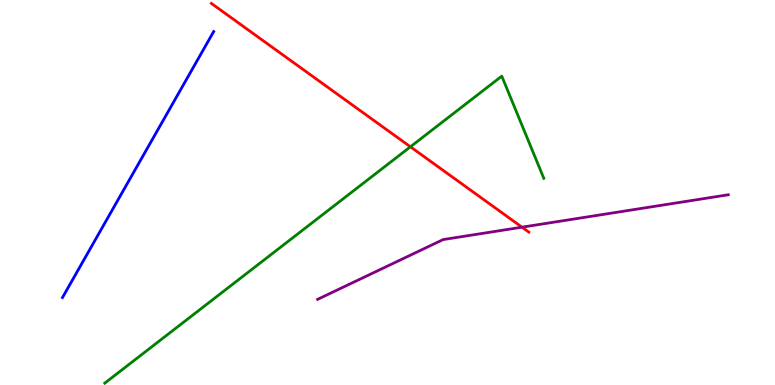[{'lines': ['blue', 'red'], 'intersections': []}, {'lines': ['green', 'red'], 'intersections': [{'x': 5.3, 'y': 6.19}]}, {'lines': ['purple', 'red'], 'intersections': [{'x': 6.74, 'y': 4.1}]}, {'lines': ['blue', 'green'], 'intersections': []}, {'lines': ['blue', 'purple'], 'intersections': []}, {'lines': ['green', 'purple'], 'intersections': []}]